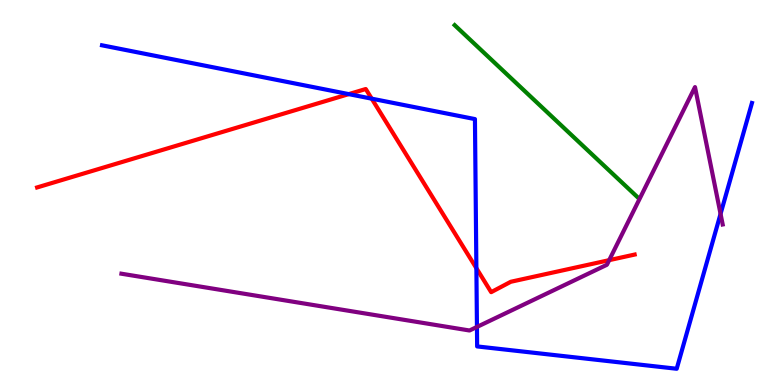[{'lines': ['blue', 'red'], 'intersections': [{'x': 4.5, 'y': 7.56}, {'x': 4.8, 'y': 7.44}, {'x': 6.15, 'y': 3.03}]}, {'lines': ['green', 'red'], 'intersections': []}, {'lines': ['purple', 'red'], 'intersections': [{'x': 7.86, 'y': 3.24}]}, {'lines': ['blue', 'green'], 'intersections': []}, {'lines': ['blue', 'purple'], 'intersections': [{'x': 6.15, 'y': 1.51}, {'x': 9.3, 'y': 4.44}]}, {'lines': ['green', 'purple'], 'intersections': []}]